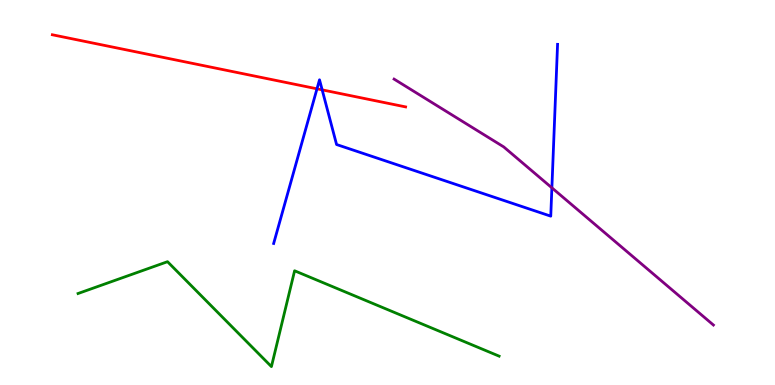[{'lines': ['blue', 'red'], 'intersections': [{'x': 4.09, 'y': 7.69}, {'x': 4.16, 'y': 7.67}]}, {'lines': ['green', 'red'], 'intersections': []}, {'lines': ['purple', 'red'], 'intersections': []}, {'lines': ['blue', 'green'], 'intersections': []}, {'lines': ['blue', 'purple'], 'intersections': [{'x': 7.12, 'y': 5.12}]}, {'lines': ['green', 'purple'], 'intersections': []}]